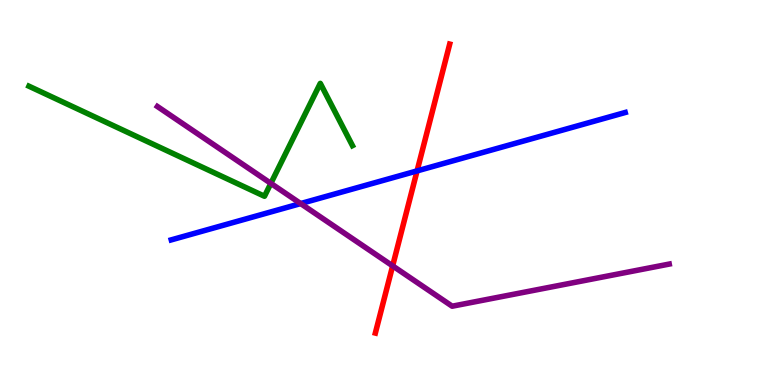[{'lines': ['blue', 'red'], 'intersections': [{'x': 5.38, 'y': 5.56}]}, {'lines': ['green', 'red'], 'intersections': []}, {'lines': ['purple', 'red'], 'intersections': [{'x': 5.07, 'y': 3.09}]}, {'lines': ['blue', 'green'], 'intersections': []}, {'lines': ['blue', 'purple'], 'intersections': [{'x': 3.88, 'y': 4.71}]}, {'lines': ['green', 'purple'], 'intersections': [{'x': 3.49, 'y': 5.24}]}]